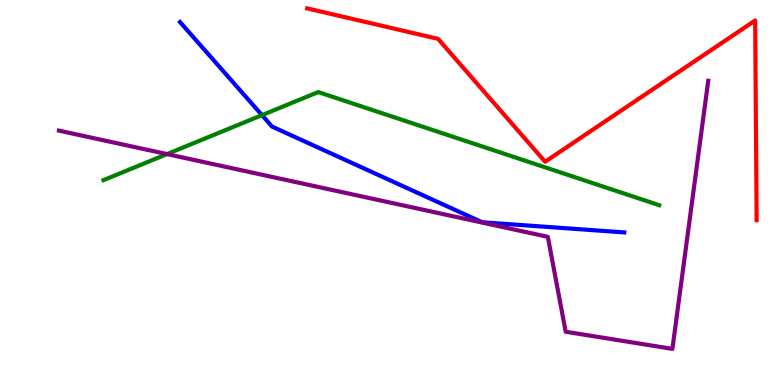[{'lines': ['blue', 'red'], 'intersections': []}, {'lines': ['green', 'red'], 'intersections': []}, {'lines': ['purple', 'red'], 'intersections': []}, {'lines': ['blue', 'green'], 'intersections': [{'x': 3.38, 'y': 7.01}]}, {'lines': ['blue', 'purple'], 'intersections': []}, {'lines': ['green', 'purple'], 'intersections': [{'x': 2.15, 'y': 6.0}]}]